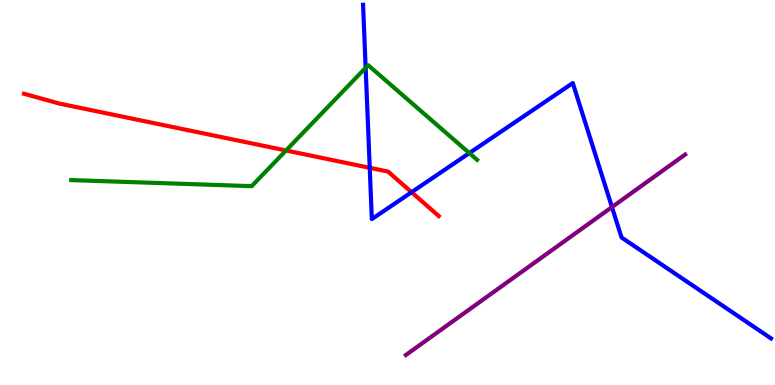[{'lines': ['blue', 'red'], 'intersections': [{'x': 4.77, 'y': 5.64}, {'x': 5.31, 'y': 5.01}]}, {'lines': ['green', 'red'], 'intersections': [{'x': 3.69, 'y': 6.09}]}, {'lines': ['purple', 'red'], 'intersections': []}, {'lines': ['blue', 'green'], 'intersections': [{'x': 4.72, 'y': 8.24}, {'x': 6.06, 'y': 6.02}]}, {'lines': ['blue', 'purple'], 'intersections': [{'x': 7.9, 'y': 4.62}]}, {'lines': ['green', 'purple'], 'intersections': []}]